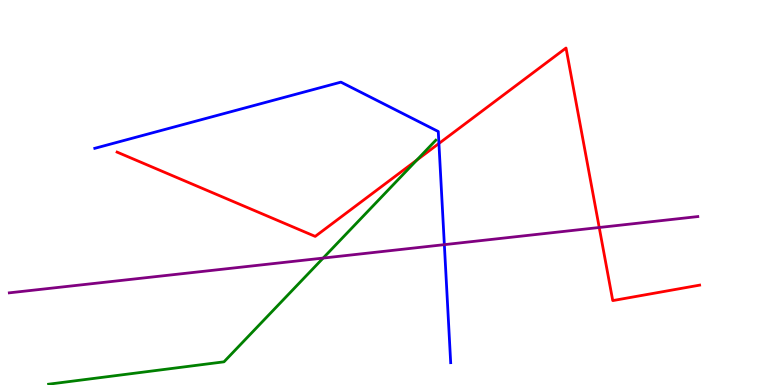[{'lines': ['blue', 'red'], 'intersections': [{'x': 5.66, 'y': 6.27}]}, {'lines': ['green', 'red'], 'intersections': [{'x': 5.38, 'y': 5.84}]}, {'lines': ['purple', 'red'], 'intersections': [{'x': 7.73, 'y': 4.09}]}, {'lines': ['blue', 'green'], 'intersections': []}, {'lines': ['blue', 'purple'], 'intersections': [{'x': 5.73, 'y': 3.65}]}, {'lines': ['green', 'purple'], 'intersections': [{'x': 4.17, 'y': 3.3}]}]